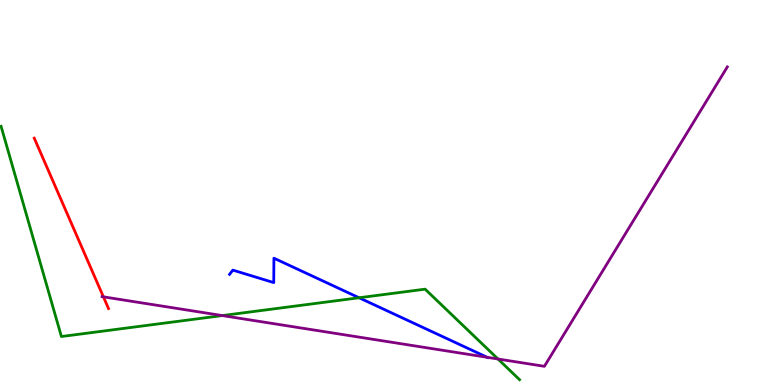[{'lines': ['blue', 'red'], 'intersections': []}, {'lines': ['green', 'red'], 'intersections': []}, {'lines': ['purple', 'red'], 'intersections': [{'x': 1.33, 'y': 2.29}]}, {'lines': ['blue', 'green'], 'intersections': [{'x': 4.63, 'y': 2.27}]}, {'lines': ['blue', 'purple'], 'intersections': [{'x': 6.29, 'y': 0.719}]}, {'lines': ['green', 'purple'], 'intersections': [{'x': 2.87, 'y': 1.8}, {'x': 6.43, 'y': 0.675}]}]